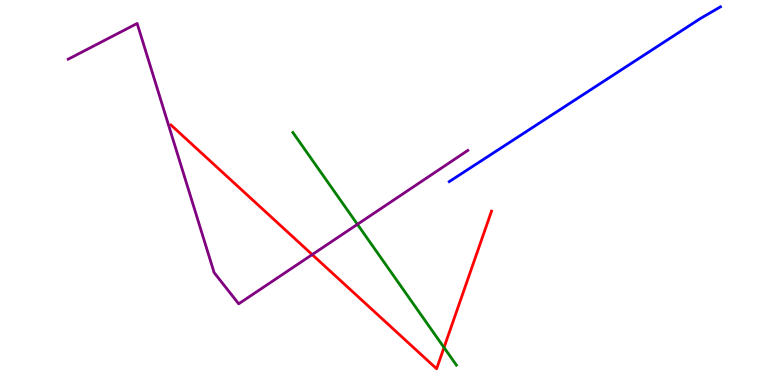[{'lines': ['blue', 'red'], 'intersections': []}, {'lines': ['green', 'red'], 'intersections': [{'x': 5.73, 'y': 0.974}]}, {'lines': ['purple', 'red'], 'intersections': [{'x': 4.03, 'y': 3.39}]}, {'lines': ['blue', 'green'], 'intersections': []}, {'lines': ['blue', 'purple'], 'intersections': []}, {'lines': ['green', 'purple'], 'intersections': [{'x': 4.61, 'y': 4.17}]}]